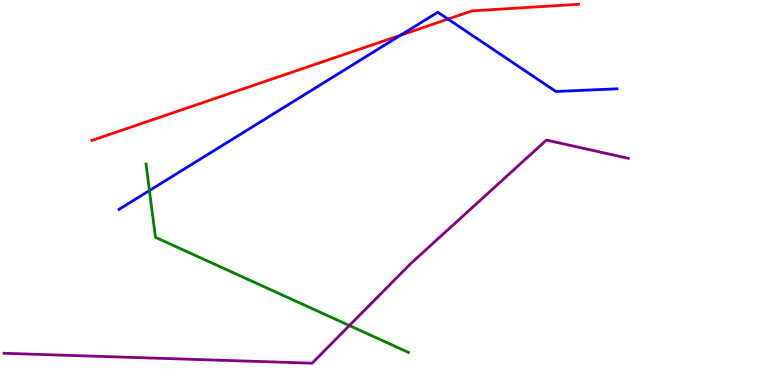[{'lines': ['blue', 'red'], 'intersections': [{'x': 5.17, 'y': 9.09}, {'x': 5.78, 'y': 9.5}]}, {'lines': ['green', 'red'], 'intersections': []}, {'lines': ['purple', 'red'], 'intersections': []}, {'lines': ['blue', 'green'], 'intersections': [{'x': 1.93, 'y': 5.05}]}, {'lines': ['blue', 'purple'], 'intersections': []}, {'lines': ['green', 'purple'], 'intersections': [{'x': 4.51, 'y': 1.54}]}]